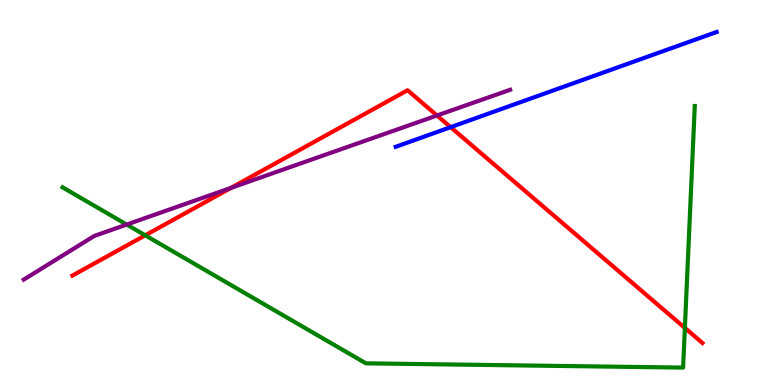[{'lines': ['blue', 'red'], 'intersections': [{'x': 5.81, 'y': 6.7}]}, {'lines': ['green', 'red'], 'intersections': [{'x': 1.87, 'y': 3.89}, {'x': 8.84, 'y': 1.48}]}, {'lines': ['purple', 'red'], 'intersections': [{'x': 2.98, 'y': 5.12}, {'x': 5.64, 'y': 7.0}]}, {'lines': ['blue', 'green'], 'intersections': []}, {'lines': ['blue', 'purple'], 'intersections': []}, {'lines': ['green', 'purple'], 'intersections': [{'x': 1.63, 'y': 4.17}]}]